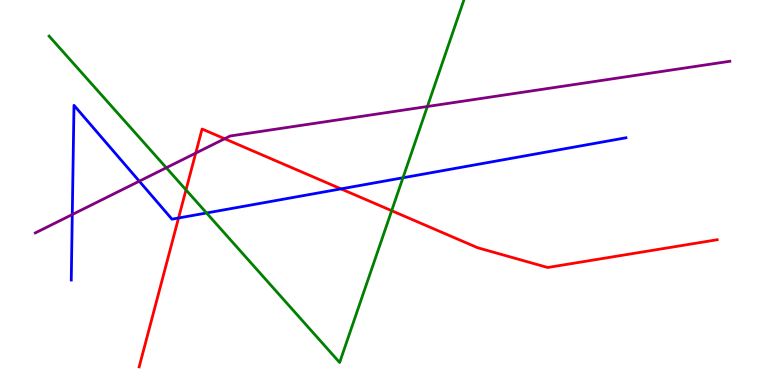[{'lines': ['blue', 'red'], 'intersections': [{'x': 2.3, 'y': 4.34}, {'x': 4.4, 'y': 5.09}]}, {'lines': ['green', 'red'], 'intersections': [{'x': 2.4, 'y': 5.07}, {'x': 5.05, 'y': 4.53}]}, {'lines': ['purple', 'red'], 'intersections': [{'x': 2.53, 'y': 6.02}, {'x': 2.9, 'y': 6.4}]}, {'lines': ['blue', 'green'], 'intersections': [{'x': 2.67, 'y': 4.47}, {'x': 5.2, 'y': 5.38}]}, {'lines': ['blue', 'purple'], 'intersections': [{'x': 0.933, 'y': 4.43}, {'x': 1.8, 'y': 5.29}]}, {'lines': ['green', 'purple'], 'intersections': [{'x': 2.15, 'y': 5.64}, {'x': 5.51, 'y': 7.23}]}]